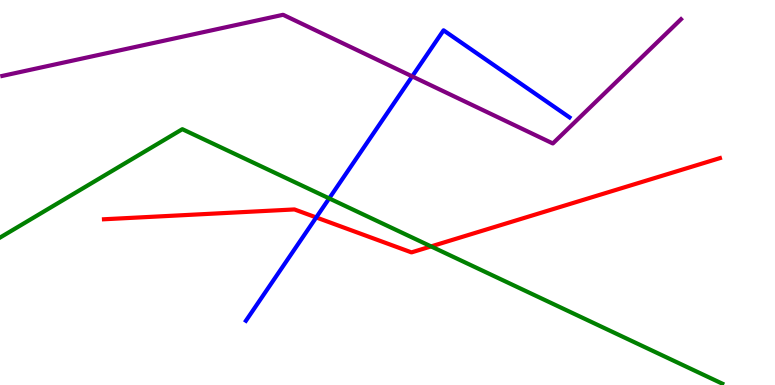[{'lines': ['blue', 'red'], 'intersections': [{'x': 4.08, 'y': 4.35}]}, {'lines': ['green', 'red'], 'intersections': [{'x': 5.56, 'y': 3.6}]}, {'lines': ['purple', 'red'], 'intersections': []}, {'lines': ['blue', 'green'], 'intersections': [{'x': 4.25, 'y': 4.85}]}, {'lines': ['blue', 'purple'], 'intersections': [{'x': 5.32, 'y': 8.02}]}, {'lines': ['green', 'purple'], 'intersections': []}]